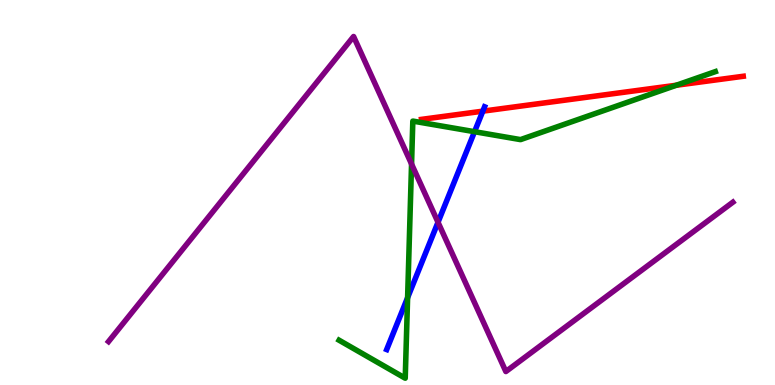[{'lines': ['blue', 'red'], 'intersections': [{'x': 6.23, 'y': 7.11}]}, {'lines': ['green', 'red'], 'intersections': [{'x': 8.73, 'y': 7.79}]}, {'lines': ['purple', 'red'], 'intersections': []}, {'lines': ['blue', 'green'], 'intersections': [{'x': 5.26, 'y': 2.27}, {'x': 6.12, 'y': 6.58}]}, {'lines': ['blue', 'purple'], 'intersections': [{'x': 5.65, 'y': 4.23}]}, {'lines': ['green', 'purple'], 'intersections': [{'x': 5.31, 'y': 5.74}]}]